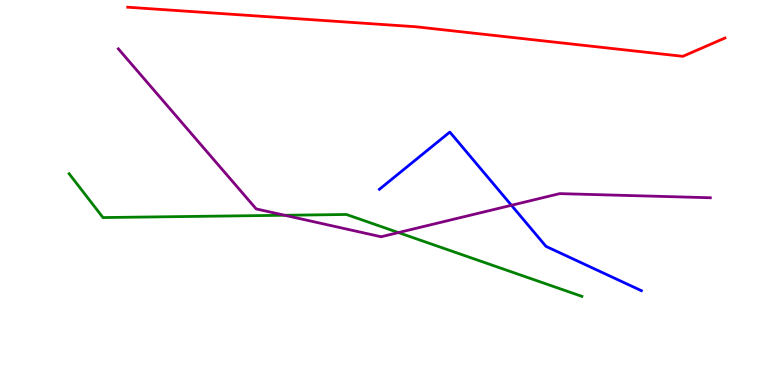[{'lines': ['blue', 'red'], 'intersections': []}, {'lines': ['green', 'red'], 'intersections': []}, {'lines': ['purple', 'red'], 'intersections': []}, {'lines': ['blue', 'green'], 'intersections': []}, {'lines': ['blue', 'purple'], 'intersections': [{'x': 6.6, 'y': 4.67}]}, {'lines': ['green', 'purple'], 'intersections': [{'x': 3.67, 'y': 4.41}, {'x': 5.14, 'y': 3.96}]}]